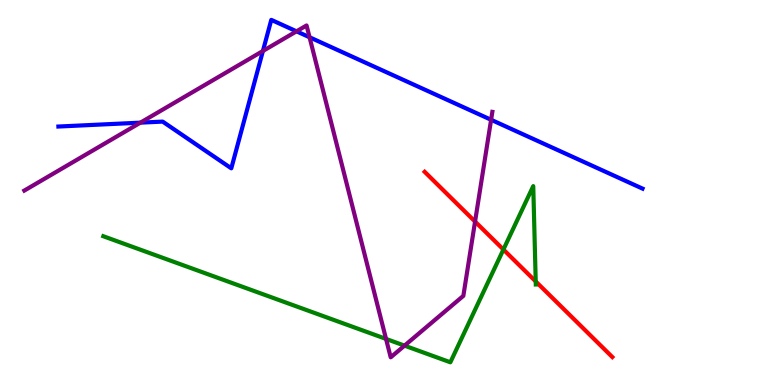[{'lines': ['blue', 'red'], 'intersections': []}, {'lines': ['green', 'red'], 'intersections': [{'x': 6.5, 'y': 3.52}, {'x': 6.91, 'y': 2.69}]}, {'lines': ['purple', 'red'], 'intersections': [{'x': 6.13, 'y': 4.24}]}, {'lines': ['blue', 'green'], 'intersections': []}, {'lines': ['blue', 'purple'], 'intersections': [{'x': 1.81, 'y': 6.81}, {'x': 3.39, 'y': 8.68}, {'x': 3.83, 'y': 9.19}, {'x': 3.99, 'y': 9.03}, {'x': 6.34, 'y': 6.89}]}, {'lines': ['green', 'purple'], 'intersections': [{'x': 4.98, 'y': 1.2}, {'x': 5.22, 'y': 1.02}]}]